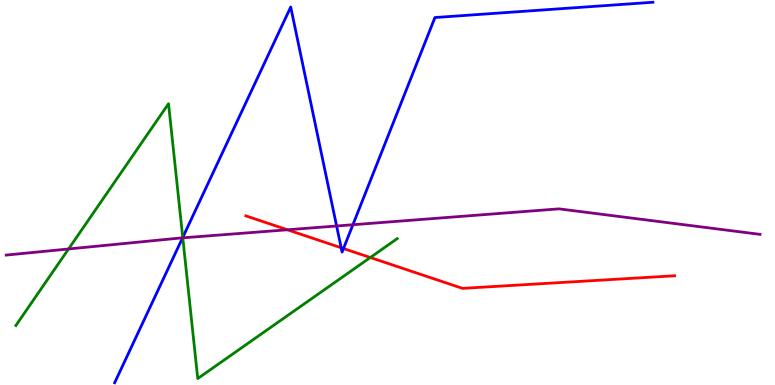[{'lines': ['blue', 'red'], 'intersections': [{'x': 4.4, 'y': 3.56}, {'x': 4.43, 'y': 3.54}]}, {'lines': ['green', 'red'], 'intersections': [{'x': 4.78, 'y': 3.31}]}, {'lines': ['purple', 'red'], 'intersections': [{'x': 3.71, 'y': 4.03}]}, {'lines': ['blue', 'green'], 'intersections': [{'x': 2.36, 'y': 3.83}]}, {'lines': ['blue', 'purple'], 'intersections': [{'x': 2.36, 'y': 3.82}, {'x': 4.34, 'y': 4.13}, {'x': 4.55, 'y': 4.16}]}, {'lines': ['green', 'purple'], 'intersections': [{'x': 0.885, 'y': 3.53}, {'x': 2.36, 'y': 3.82}]}]